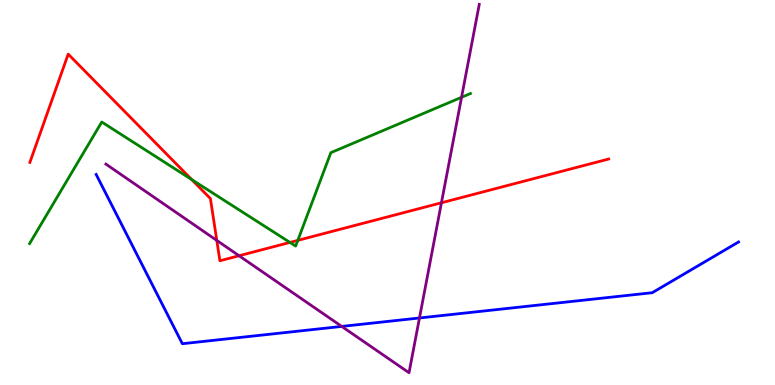[{'lines': ['blue', 'red'], 'intersections': []}, {'lines': ['green', 'red'], 'intersections': [{'x': 2.47, 'y': 5.34}, {'x': 3.74, 'y': 3.7}, {'x': 3.84, 'y': 3.76}]}, {'lines': ['purple', 'red'], 'intersections': [{'x': 2.8, 'y': 3.76}, {'x': 3.08, 'y': 3.36}, {'x': 5.7, 'y': 4.73}]}, {'lines': ['blue', 'green'], 'intersections': []}, {'lines': ['blue', 'purple'], 'intersections': [{'x': 4.41, 'y': 1.52}, {'x': 5.41, 'y': 1.74}]}, {'lines': ['green', 'purple'], 'intersections': [{'x': 5.96, 'y': 7.47}]}]